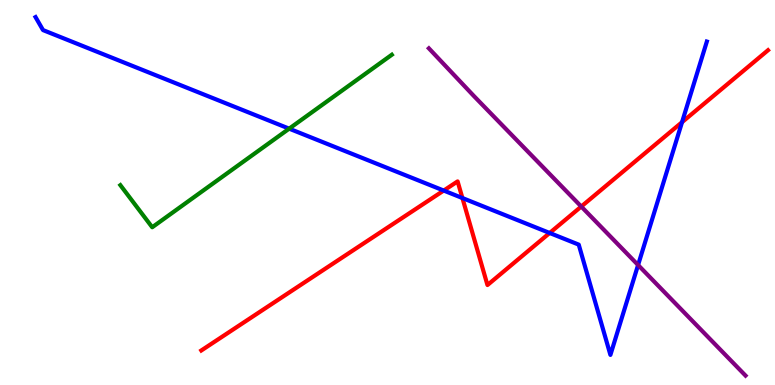[{'lines': ['blue', 'red'], 'intersections': [{'x': 5.73, 'y': 5.05}, {'x': 5.97, 'y': 4.86}, {'x': 7.09, 'y': 3.95}, {'x': 8.8, 'y': 6.83}]}, {'lines': ['green', 'red'], 'intersections': []}, {'lines': ['purple', 'red'], 'intersections': [{'x': 7.5, 'y': 4.64}]}, {'lines': ['blue', 'green'], 'intersections': [{'x': 3.73, 'y': 6.66}]}, {'lines': ['blue', 'purple'], 'intersections': [{'x': 8.23, 'y': 3.12}]}, {'lines': ['green', 'purple'], 'intersections': []}]